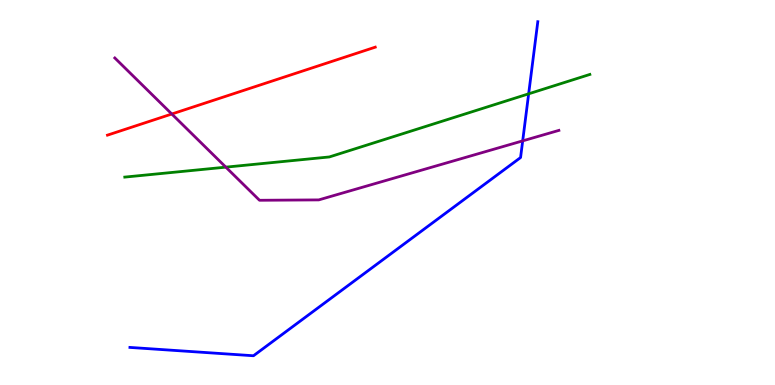[{'lines': ['blue', 'red'], 'intersections': []}, {'lines': ['green', 'red'], 'intersections': []}, {'lines': ['purple', 'red'], 'intersections': [{'x': 2.22, 'y': 7.04}]}, {'lines': ['blue', 'green'], 'intersections': [{'x': 6.82, 'y': 7.56}]}, {'lines': ['blue', 'purple'], 'intersections': [{'x': 6.74, 'y': 6.34}]}, {'lines': ['green', 'purple'], 'intersections': [{'x': 2.91, 'y': 5.66}]}]